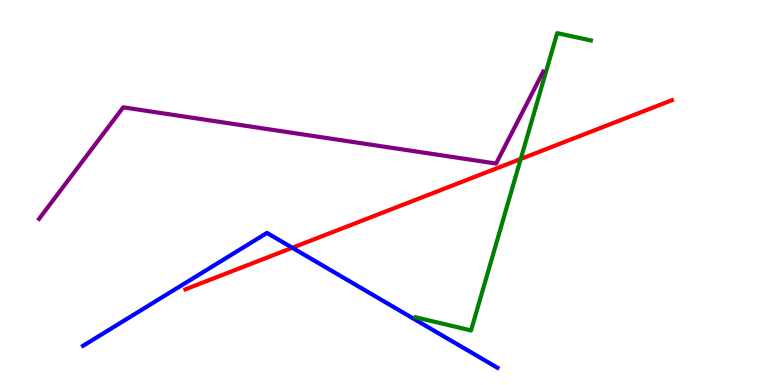[{'lines': ['blue', 'red'], 'intersections': [{'x': 3.77, 'y': 3.56}]}, {'lines': ['green', 'red'], 'intersections': [{'x': 6.72, 'y': 5.87}]}, {'lines': ['purple', 'red'], 'intersections': []}, {'lines': ['blue', 'green'], 'intersections': []}, {'lines': ['blue', 'purple'], 'intersections': []}, {'lines': ['green', 'purple'], 'intersections': []}]